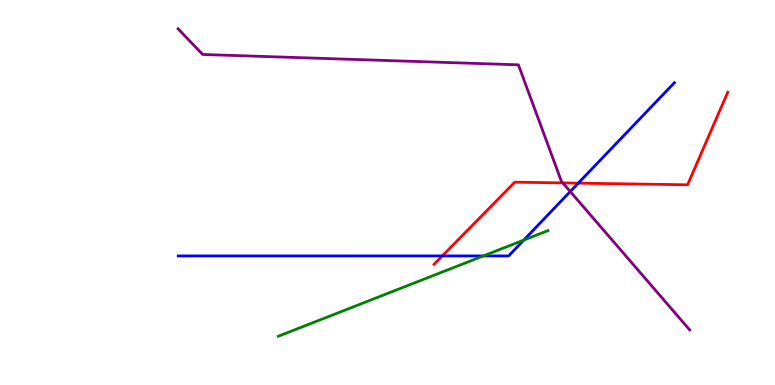[{'lines': ['blue', 'red'], 'intersections': [{'x': 5.71, 'y': 3.35}, {'x': 7.46, 'y': 5.24}]}, {'lines': ['green', 'red'], 'intersections': []}, {'lines': ['purple', 'red'], 'intersections': [{'x': 7.26, 'y': 5.25}]}, {'lines': ['blue', 'green'], 'intersections': [{'x': 6.24, 'y': 3.35}, {'x': 6.76, 'y': 3.76}]}, {'lines': ['blue', 'purple'], 'intersections': [{'x': 7.36, 'y': 5.02}]}, {'lines': ['green', 'purple'], 'intersections': []}]